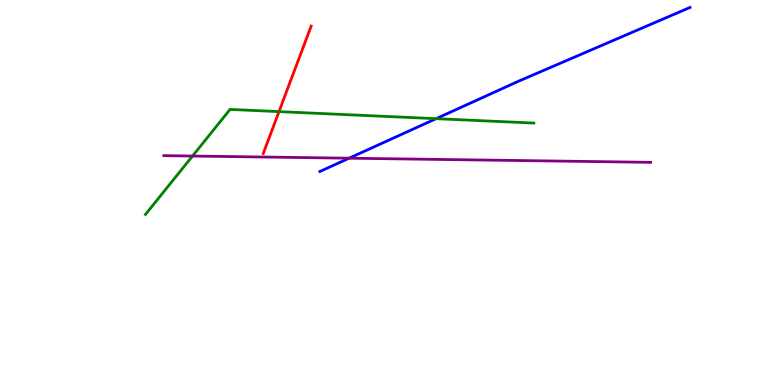[{'lines': ['blue', 'red'], 'intersections': []}, {'lines': ['green', 'red'], 'intersections': [{'x': 3.6, 'y': 7.1}]}, {'lines': ['purple', 'red'], 'intersections': []}, {'lines': ['blue', 'green'], 'intersections': [{'x': 5.63, 'y': 6.92}]}, {'lines': ['blue', 'purple'], 'intersections': [{'x': 4.5, 'y': 5.89}]}, {'lines': ['green', 'purple'], 'intersections': [{'x': 2.48, 'y': 5.95}]}]